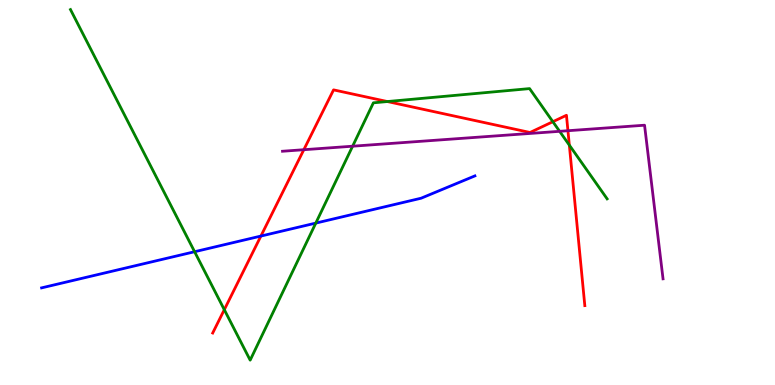[{'lines': ['blue', 'red'], 'intersections': [{'x': 3.37, 'y': 3.87}]}, {'lines': ['green', 'red'], 'intersections': [{'x': 2.89, 'y': 1.96}, {'x': 5.0, 'y': 7.36}, {'x': 7.13, 'y': 6.84}, {'x': 7.35, 'y': 6.23}]}, {'lines': ['purple', 'red'], 'intersections': [{'x': 3.92, 'y': 6.11}, {'x': 7.33, 'y': 6.6}]}, {'lines': ['blue', 'green'], 'intersections': [{'x': 2.51, 'y': 3.46}, {'x': 4.07, 'y': 4.21}]}, {'lines': ['blue', 'purple'], 'intersections': []}, {'lines': ['green', 'purple'], 'intersections': [{'x': 4.55, 'y': 6.2}, {'x': 7.22, 'y': 6.59}]}]